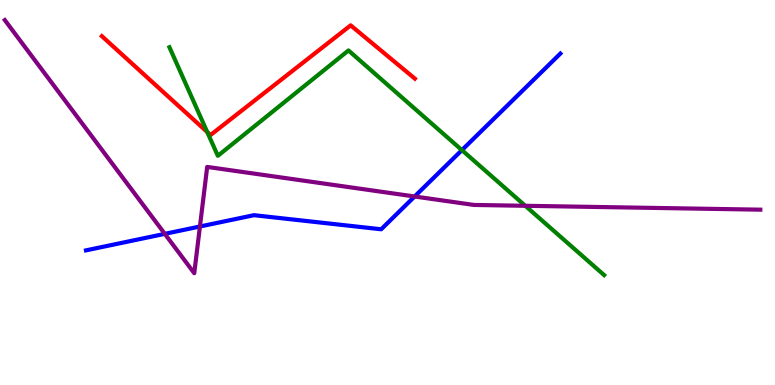[{'lines': ['blue', 'red'], 'intersections': []}, {'lines': ['green', 'red'], 'intersections': [{'x': 2.67, 'y': 6.57}]}, {'lines': ['purple', 'red'], 'intersections': []}, {'lines': ['blue', 'green'], 'intersections': [{'x': 5.96, 'y': 6.1}]}, {'lines': ['blue', 'purple'], 'intersections': [{'x': 2.13, 'y': 3.93}, {'x': 2.58, 'y': 4.12}, {'x': 5.35, 'y': 4.9}]}, {'lines': ['green', 'purple'], 'intersections': [{'x': 6.78, 'y': 4.65}]}]